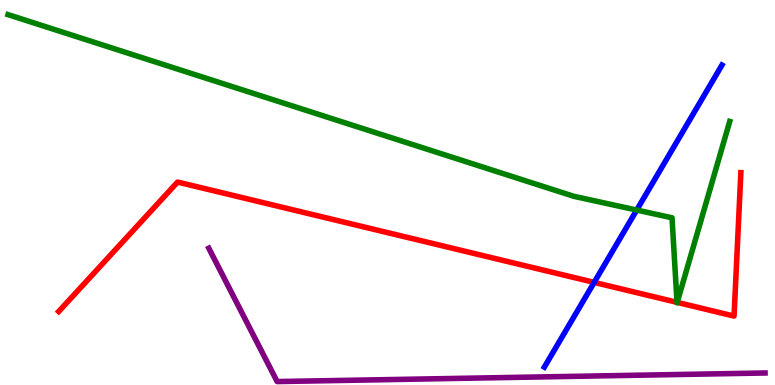[{'lines': ['blue', 'red'], 'intersections': [{'x': 7.67, 'y': 2.67}]}, {'lines': ['green', 'red'], 'intersections': [{'x': 8.74, 'y': 2.15}, {'x': 8.74, 'y': 2.15}]}, {'lines': ['purple', 'red'], 'intersections': []}, {'lines': ['blue', 'green'], 'intersections': [{'x': 8.22, 'y': 4.54}]}, {'lines': ['blue', 'purple'], 'intersections': []}, {'lines': ['green', 'purple'], 'intersections': []}]